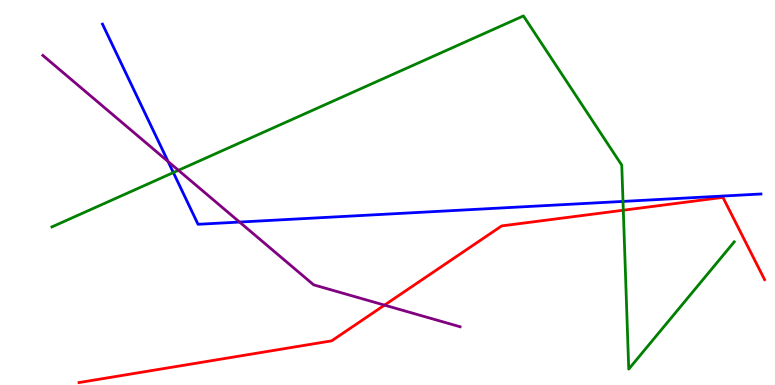[{'lines': ['blue', 'red'], 'intersections': []}, {'lines': ['green', 'red'], 'intersections': [{'x': 8.04, 'y': 4.54}]}, {'lines': ['purple', 'red'], 'intersections': [{'x': 4.96, 'y': 2.07}]}, {'lines': ['blue', 'green'], 'intersections': [{'x': 2.24, 'y': 5.52}, {'x': 8.04, 'y': 4.77}]}, {'lines': ['blue', 'purple'], 'intersections': [{'x': 2.17, 'y': 5.8}, {'x': 3.09, 'y': 4.23}]}, {'lines': ['green', 'purple'], 'intersections': [{'x': 2.3, 'y': 5.58}]}]